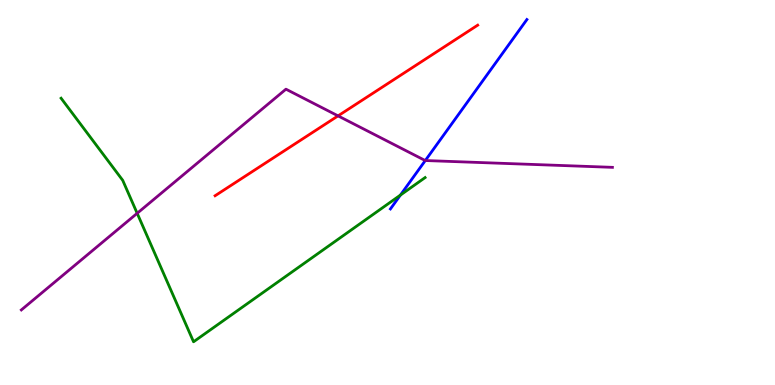[{'lines': ['blue', 'red'], 'intersections': []}, {'lines': ['green', 'red'], 'intersections': []}, {'lines': ['purple', 'red'], 'intersections': [{'x': 4.36, 'y': 6.99}]}, {'lines': ['blue', 'green'], 'intersections': [{'x': 5.17, 'y': 4.93}]}, {'lines': ['blue', 'purple'], 'intersections': [{'x': 5.49, 'y': 5.83}]}, {'lines': ['green', 'purple'], 'intersections': [{'x': 1.77, 'y': 4.46}]}]